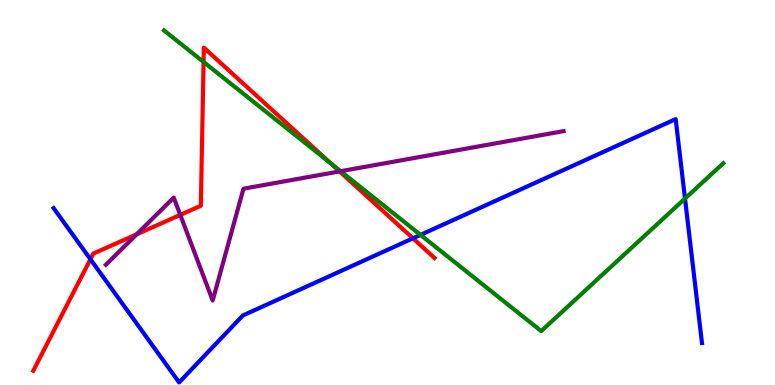[{'lines': ['blue', 'red'], 'intersections': [{'x': 1.17, 'y': 3.27}, {'x': 5.33, 'y': 3.81}]}, {'lines': ['green', 'red'], 'intersections': [{'x': 2.63, 'y': 8.39}, {'x': 4.27, 'y': 5.76}]}, {'lines': ['purple', 'red'], 'intersections': [{'x': 1.76, 'y': 3.91}, {'x': 2.33, 'y': 4.42}, {'x': 4.38, 'y': 5.55}]}, {'lines': ['blue', 'green'], 'intersections': [{'x': 5.43, 'y': 3.9}, {'x': 8.84, 'y': 4.84}]}, {'lines': ['blue', 'purple'], 'intersections': []}, {'lines': ['green', 'purple'], 'intersections': [{'x': 4.4, 'y': 5.55}]}]